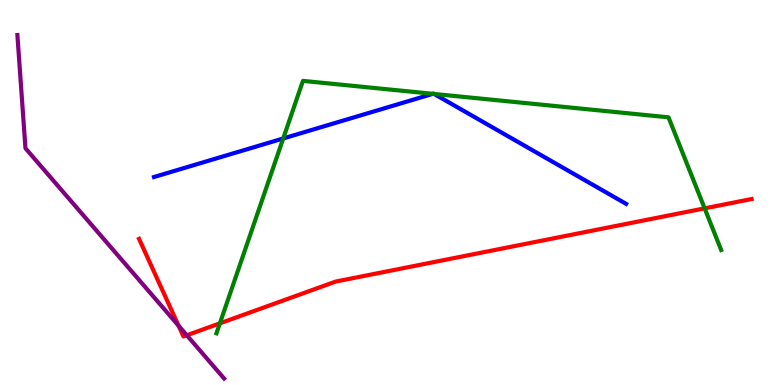[{'lines': ['blue', 'red'], 'intersections': []}, {'lines': ['green', 'red'], 'intersections': [{'x': 2.84, 'y': 1.6}, {'x': 9.09, 'y': 4.59}]}, {'lines': ['purple', 'red'], 'intersections': [{'x': 2.3, 'y': 1.54}, {'x': 2.41, 'y': 1.29}]}, {'lines': ['blue', 'green'], 'intersections': [{'x': 3.65, 'y': 6.4}, {'x': 5.59, 'y': 7.56}, {'x': 5.6, 'y': 7.56}]}, {'lines': ['blue', 'purple'], 'intersections': []}, {'lines': ['green', 'purple'], 'intersections': []}]